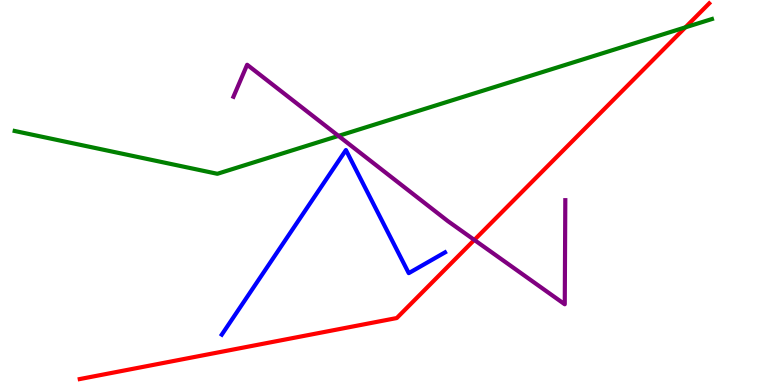[{'lines': ['blue', 'red'], 'intersections': []}, {'lines': ['green', 'red'], 'intersections': [{'x': 8.84, 'y': 9.29}]}, {'lines': ['purple', 'red'], 'intersections': [{'x': 6.12, 'y': 3.77}]}, {'lines': ['blue', 'green'], 'intersections': []}, {'lines': ['blue', 'purple'], 'intersections': []}, {'lines': ['green', 'purple'], 'intersections': [{'x': 4.37, 'y': 6.47}]}]